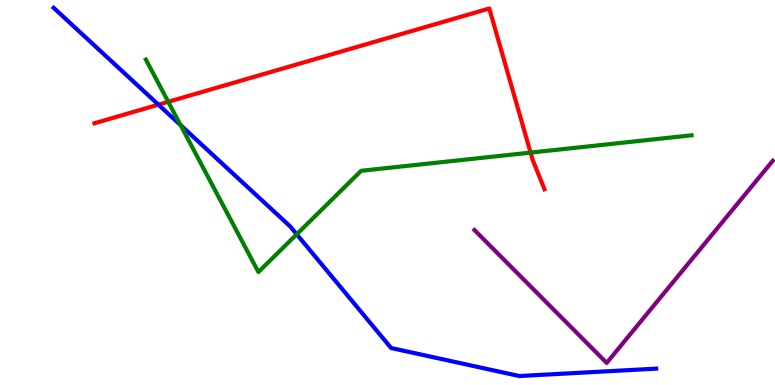[{'lines': ['blue', 'red'], 'intersections': [{'x': 2.04, 'y': 7.28}]}, {'lines': ['green', 'red'], 'intersections': [{'x': 2.17, 'y': 7.36}, {'x': 6.85, 'y': 6.04}]}, {'lines': ['purple', 'red'], 'intersections': []}, {'lines': ['blue', 'green'], 'intersections': [{'x': 2.33, 'y': 6.75}, {'x': 3.83, 'y': 3.91}]}, {'lines': ['blue', 'purple'], 'intersections': []}, {'lines': ['green', 'purple'], 'intersections': []}]